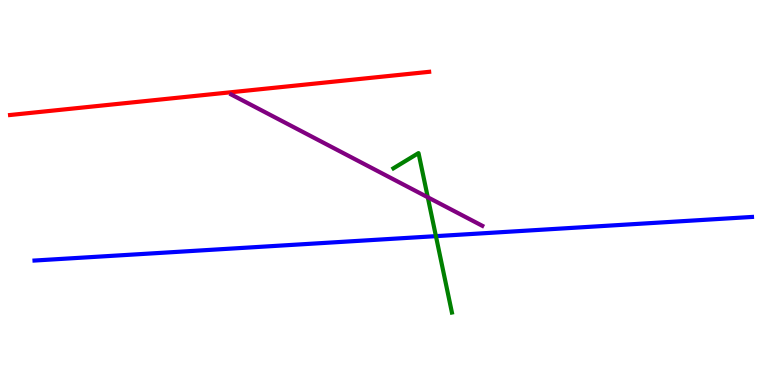[{'lines': ['blue', 'red'], 'intersections': []}, {'lines': ['green', 'red'], 'intersections': []}, {'lines': ['purple', 'red'], 'intersections': []}, {'lines': ['blue', 'green'], 'intersections': [{'x': 5.62, 'y': 3.87}]}, {'lines': ['blue', 'purple'], 'intersections': []}, {'lines': ['green', 'purple'], 'intersections': [{'x': 5.52, 'y': 4.88}]}]